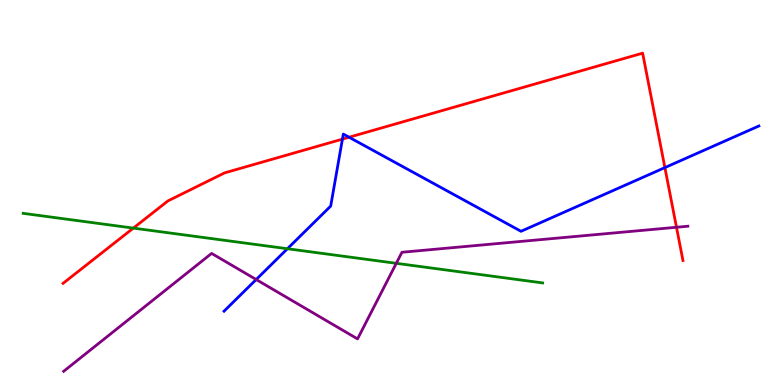[{'lines': ['blue', 'red'], 'intersections': [{'x': 4.42, 'y': 6.39}, {'x': 4.5, 'y': 6.44}, {'x': 8.58, 'y': 5.65}]}, {'lines': ['green', 'red'], 'intersections': [{'x': 1.72, 'y': 4.08}]}, {'lines': ['purple', 'red'], 'intersections': [{'x': 8.73, 'y': 4.1}]}, {'lines': ['blue', 'green'], 'intersections': [{'x': 3.71, 'y': 3.54}]}, {'lines': ['blue', 'purple'], 'intersections': [{'x': 3.31, 'y': 2.74}]}, {'lines': ['green', 'purple'], 'intersections': [{'x': 5.11, 'y': 3.16}]}]